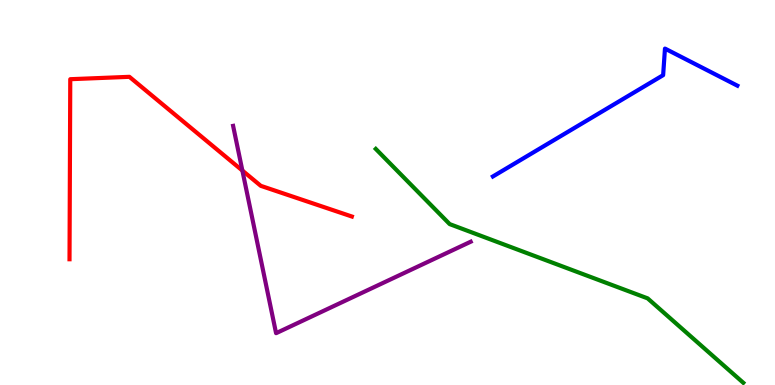[{'lines': ['blue', 'red'], 'intersections': []}, {'lines': ['green', 'red'], 'intersections': []}, {'lines': ['purple', 'red'], 'intersections': [{'x': 3.13, 'y': 5.57}]}, {'lines': ['blue', 'green'], 'intersections': []}, {'lines': ['blue', 'purple'], 'intersections': []}, {'lines': ['green', 'purple'], 'intersections': []}]